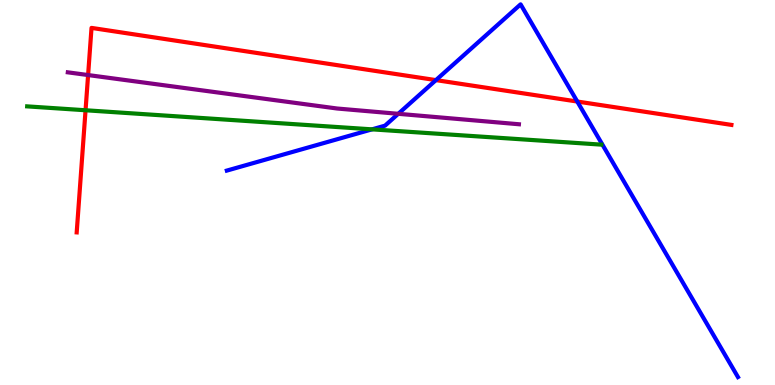[{'lines': ['blue', 'red'], 'intersections': [{'x': 5.62, 'y': 7.92}, {'x': 7.45, 'y': 7.36}]}, {'lines': ['green', 'red'], 'intersections': [{'x': 1.1, 'y': 7.14}]}, {'lines': ['purple', 'red'], 'intersections': [{'x': 1.14, 'y': 8.05}]}, {'lines': ['blue', 'green'], 'intersections': [{'x': 4.8, 'y': 6.64}]}, {'lines': ['blue', 'purple'], 'intersections': [{'x': 5.14, 'y': 7.04}]}, {'lines': ['green', 'purple'], 'intersections': []}]